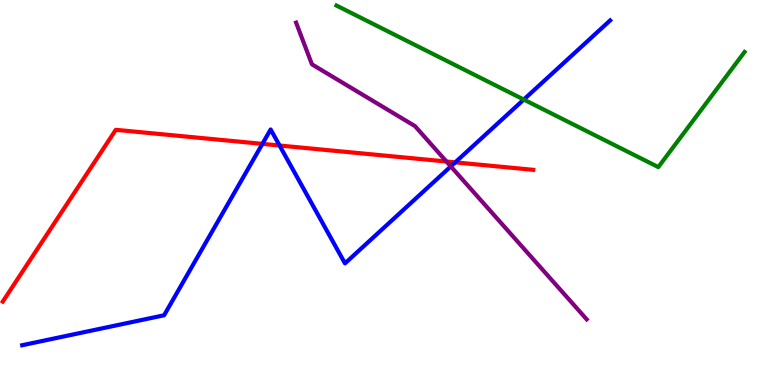[{'lines': ['blue', 'red'], 'intersections': [{'x': 3.39, 'y': 6.26}, {'x': 3.61, 'y': 6.22}, {'x': 5.87, 'y': 5.78}]}, {'lines': ['green', 'red'], 'intersections': []}, {'lines': ['purple', 'red'], 'intersections': [{'x': 5.76, 'y': 5.8}]}, {'lines': ['blue', 'green'], 'intersections': [{'x': 6.76, 'y': 7.41}]}, {'lines': ['blue', 'purple'], 'intersections': [{'x': 5.82, 'y': 5.68}]}, {'lines': ['green', 'purple'], 'intersections': []}]